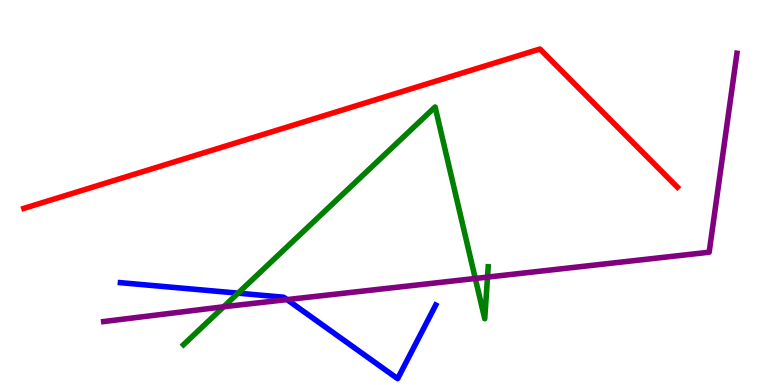[{'lines': ['blue', 'red'], 'intersections': []}, {'lines': ['green', 'red'], 'intersections': []}, {'lines': ['purple', 'red'], 'intersections': []}, {'lines': ['blue', 'green'], 'intersections': [{'x': 3.07, 'y': 2.39}]}, {'lines': ['blue', 'purple'], 'intersections': [{'x': 3.7, 'y': 2.22}]}, {'lines': ['green', 'purple'], 'intersections': [{'x': 2.89, 'y': 2.03}, {'x': 6.13, 'y': 2.77}, {'x': 6.29, 'y': 2.8}]}]